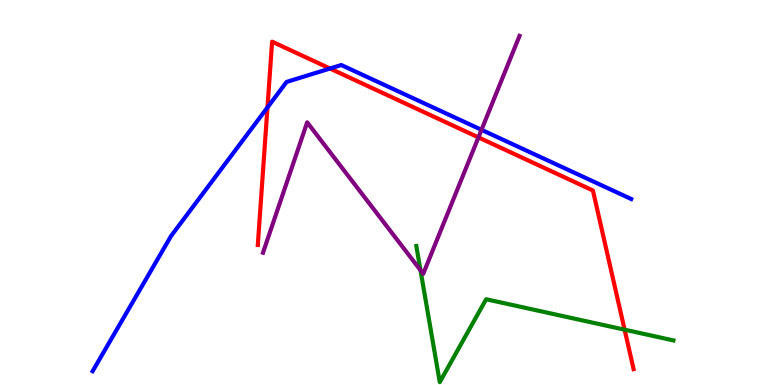[{'lines': ['blue', 'red'], 'intersections': [{'x': 3.45, 'y': 7.21}, {'x': 4.26, 'y': 8.22}]}, {'lines': ['green', 'red'], 'intersections': [{'x': 8.06, 'y': 1.44}]}, {'lines': ['purple', 'red'], 'intersections': [{'x': 6.17, 'y': 6.43}]}, {'lines': ['blue', 'green'], 'intersections': []}, {'lines': ['blue', 'purple'], 'intersections': [{'x': 6.21, 'y': 6.63}]}, {'lines': ['green', 'purple'], 'intersections': [{'x': 5.43, 'y': 2.98}]}]